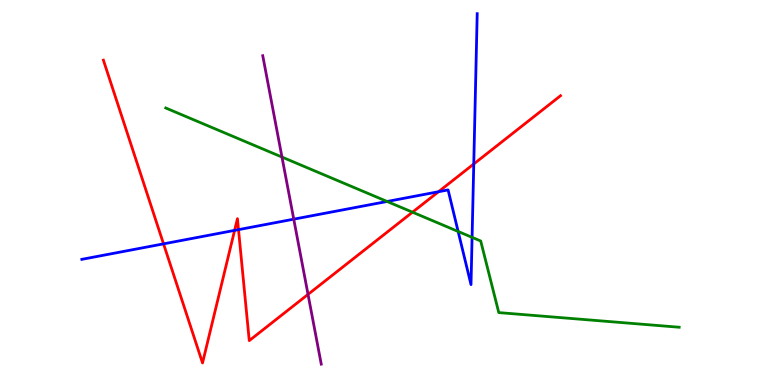[{'lines': ['blue', 'red'], 'intersections': [{'x': 2.11, 'y': 3.67}, {'x': 3.03, 'y': 4.02}, {'x': 3.08, 'y': 4.04}, {'x': 5.66, 'y': 5.02}, {'x': 6.11, 'y': 5.74}]}, {'lines': ['green', 'red'], 'intersections': [{'x': 5.32, 'y': 4.49}]}, {'lines': ['purple', 'red'], 'intersections': [{'x': 3.97, 'y': 2.35}]}, {'lines': ['blue', 'green'], 'intersections': [{'x': 5.0, 'y': 4.77}, {'x': 5.91, 'y': 3.99}, {'x': 6.09, 'y': 3.83}]}, {'lines': ['blue', 'purple'], 'intersections': [{'x': 3.79, 'y': 4.31}]}, {'lines': ['green', 'purple'], 'intersections': [{'x': 3.64, 'y': 5.92}]}]